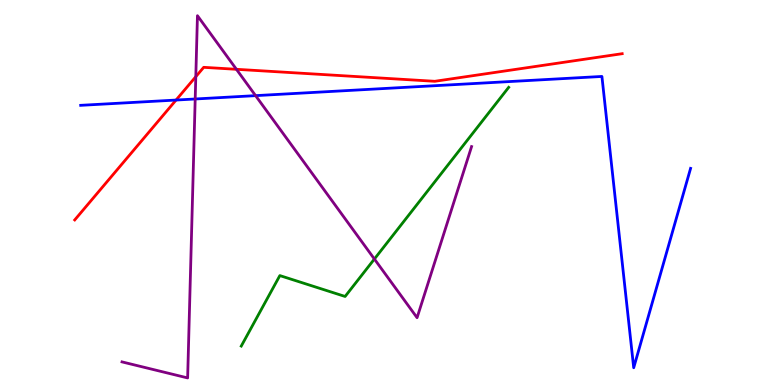[{'lines': ['blue', 'red'], 'intersections': [{'x': 2.27, 'y': 7.4}]}, {'lines': ['green', 'red'], 'intersections': []}, {'lines': ['purple', 'red'], 'intersections': [{'x': 2.53, 'y': 8.01}, {'x': 3.05, 'y': 8.2}]}, {'lines': ['blue', 'green'], 'intersections': []}, {'lines': ['blue', 'purple'], 'intersections': [{'x': 2.52, 'y': 7.43}, {'x': 3.3, 'y': 7.52}]}, {'lines': ['green', 'purple'], 'intersections': [{'x': 4.83, 'y': 3.27}]}]